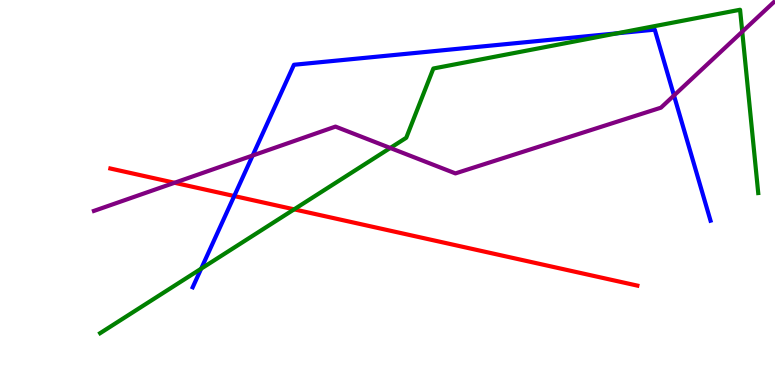[{'lines': ['blue', 'red'], 'intersections': [{'x': 3.02, 'y': 4.91}]}, {'lines': ['green', 'red'], 'intersections': [{'x': 3.8, 'y': 4.56}]}, {'lines': ['purple', 'red'], 'intersections': [{'x': 2.25, 'y': 5.25}]}, {'lines': ['blue', 'green'], 'intersections': [{'x': 2.6, 'y': 3.02}, {'x': 7.96, 'y': 9.13}]}, {'lines': ['blue', 'purple'], 'intersections': [{'x': 3.26, 'y': 5.96}, {'x': 8.7, 'y': 7.52}]}, {'lines': ['green', 'purple'], 'intersections': [{'x': 5.04, 'y': 6.16}, {'x': 9.58, 'y': 9.18}]}]